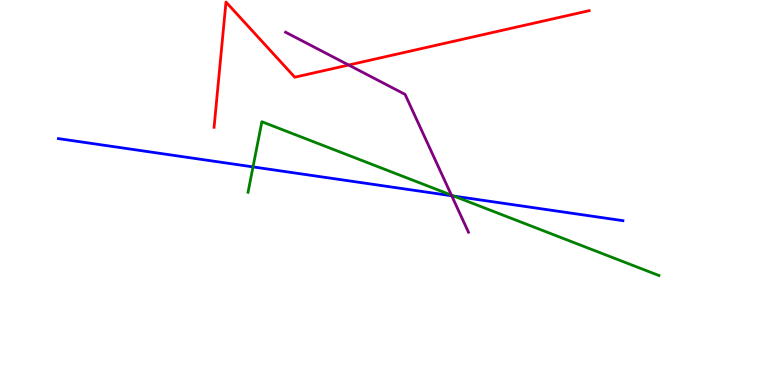[{'lines': ['blue', 'red'], 'intersections': []}, {'lines': ['green', 'red'], 'intersections': []}, {'lines': ['purple', 'red'], 'intersections': [{'x': 4.5, 'y': 8.31}]}, {'lines': ['blue', 'green'], 'intersections': [{'x': 3.26, 'y': 5.66}, {'x': 5.86, 'y': 4.91}]}, {'lines': ['blue', 'purple'], 'intersections': [{'x': 5.83, 'y': 4.91}]}, {'lines': ['green', 'purple'], 'intersections': [{'x': 5.82, 'y': 4.93}]}]